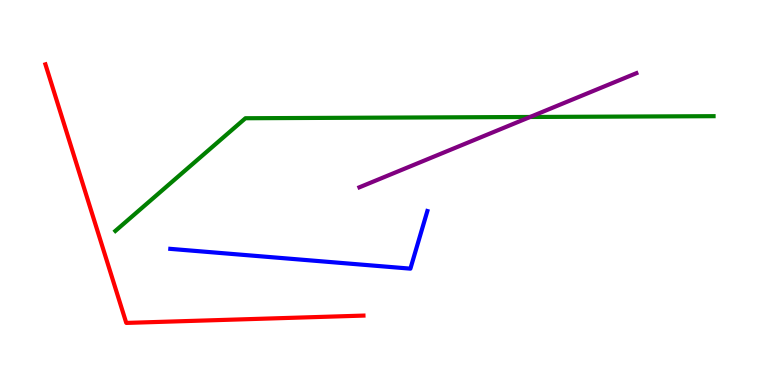[{'lines': ['blue', 'red'], 'intersections': []}, {'lines': ['green', 'red'], 'intersections': []}, {'lines': ['purple', 'red'], 'intersections': []}, {'lines': ['blue', 'green'], 'intersections': []}, {'lines': ['blue', 'purple'], 'intersections': []}, {'lines': ['green', 'purple'], 'intersections': [{'x': 6.84, 'y': 6.96}]}]